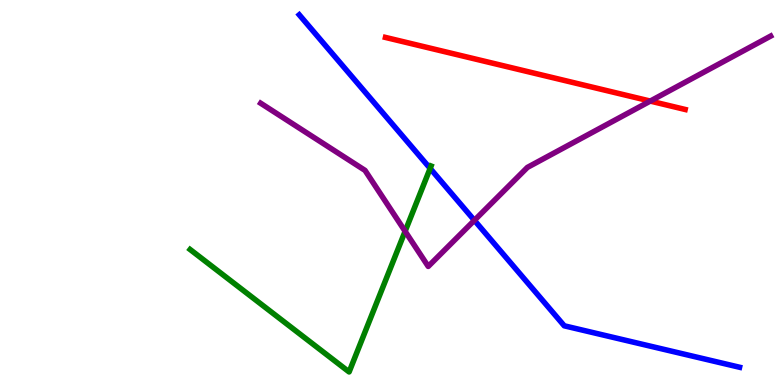[{'lines': ['blue', 'red'], 'intersections': []}, {'lines': ['green', 'red'], 'intersections': []}, {'lines': ['purple', 'red'], 'intersections': [{'x': 8.39, 'y': 7.37}]}, {'lines': ['blue', 'green'], 'intersections': [{'x': 5.55, 'y': 5.63}]}, {'lines': ['blue', 'purple'], 'intersections': [{'x': 6.12, 'y': 4.28}]}, {'lines': ['green', 'purple'], 'intersections': [{'x': 5.23, 'y': 3.99}]}]